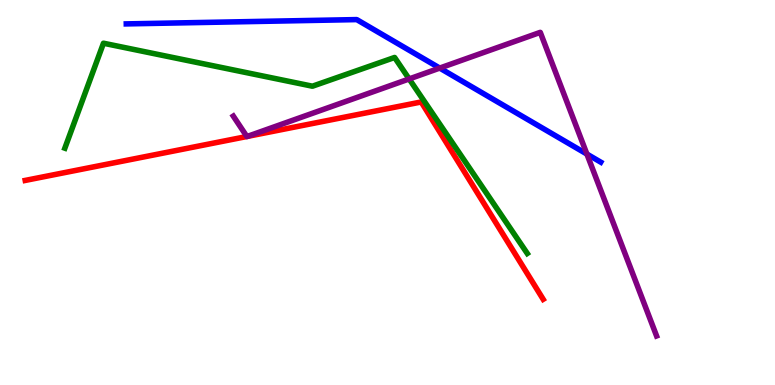[{'lines': ['blue', 'red'], 'intersections': []}, {'lines': ['green', 'red'], 'intersections': []}, {'lines': ['purple', 'red'], 'intersections': [{'x': 3.19, 'y': 6.45}, {'x': 3.19, 'y': 6.46}]}, {'lines': ['blue', 'green'], 'intersections': []}, {'lines': ['blue', 'purple'], 'intersections': [{'x': 5.67, 'y': 8.23}, {'x': 7.57, 'y': 6.0}]}, {'lines': ['green', 'purple'], 'intersections': [{'x': 5.28, 'y': 7.95}]}]